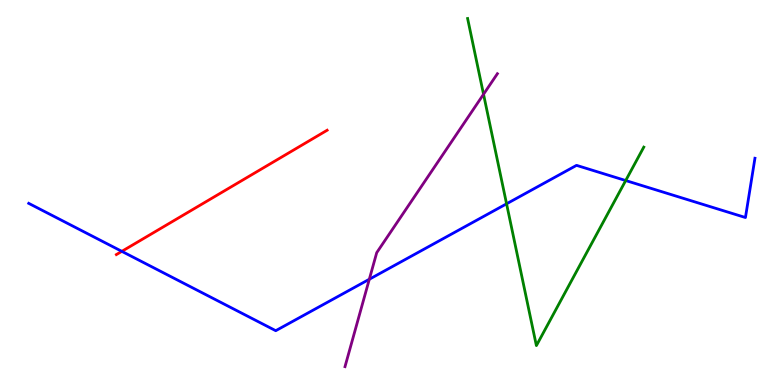[{'lines': ['blue', 'red'], 'intersections': [{'x': 1.57, 'y': 3.47}]}, {'lines': ['green', 'red'], 'intersections': []}, {'lines': ['purple', 'red'], 'intersections': []}, {'lines': ['blue', 'green'], 'intersections': [{'x': 6.54, 'y': 4.71}, {'x': 8.07, 'y': 5.31}]}, {'lines': ['blue', 'purple'], 'intersections': [{'x': 4.77, 'y': 2.75}]}, {'lines': ['green', 'purple'], 'intersections': [{'x': 6.24, 'y': 7.55}]}]